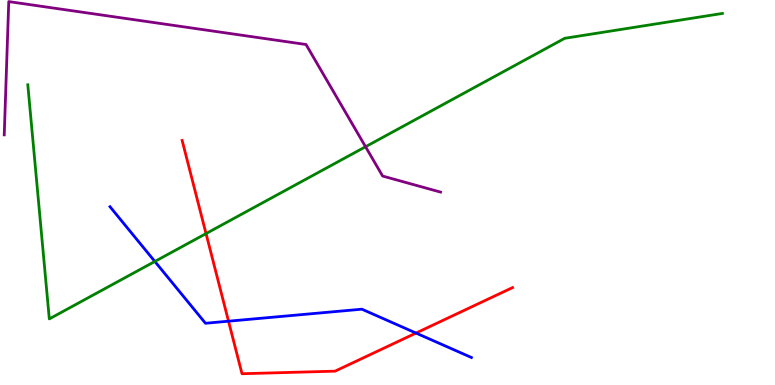[{'lines': ['blue', 'red'], 'intersections': [{'x': 2.95, 'y': 1.66}, {'x': 5.37, 'y': 1.35}]}, {'lines': ['green', 'red'], 'intersections': [{'x': 2.66, 'y': 3.93}]}, {'lines': ['purple', 'red'], 'intersections': []}, {'lines': ['blue', 'green'], 'intersections': [{'x': 2.0, 'y': 3.21}]}, {'lines': ['blue', 'purple'], 'intersections': []}, {'lines': ['green', 'purple'], 'intersections': [{'x': 4.72, 'y': 6.19}]}]